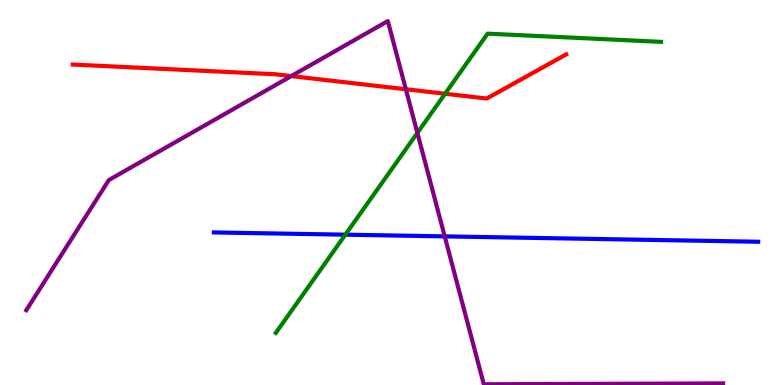[{'lines': ['blue', 'red'], 'intersections': []}, {'lines': ['green', 'red'], 'intersections': [{'x': 5.74, 'y': 7.56}]}, {'lines': ['purple', 'red'], 'intersections': [{'x': 3.76, 'y': 8.02}, {'x': 5.24, 'y': 7.68}]}, {'lines': ['blue', 'green'], 'intersections': [{'x': 4.46, 'y': 3.9}]}, {'lines': ['blue', 'purple'], 'intersections': [{'x': 5.74, 'y': 3.86}]}, {'lines': ['green', 'purple'], 'intersections': [{'x': 5.39, 'y': 6.55}]}]